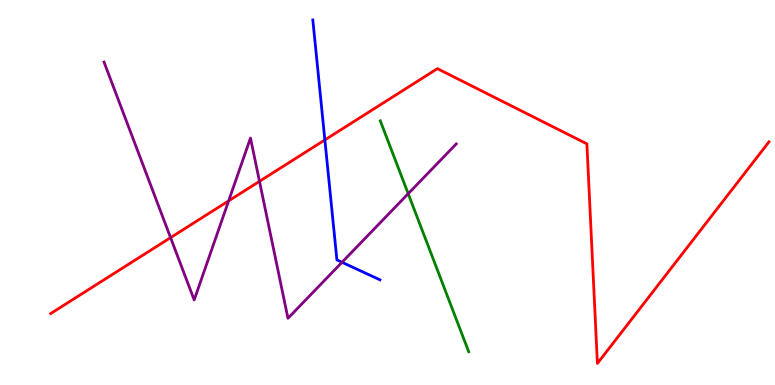[{'lines': ['blue', 'red'], 'intersections': [{'x': 4.19, 'y': 6.37}]}, {'lines': ['green', 'red'], 'intersections': []}, {'lines': ['purple', 'red'], 'intersections': [{'x': 2.2, 'y': 3.83}, {'x': 2.95, 'y': 4.78}, {'x': 3.35, 'y': 5.29}]}, {'lines': ['blue', 'green'], 'intersections': []}, {'lines': ['blue', 'purple'], 'intersections': [{'x': 4.41, 'y': 3.19}]}, {'lines': ['green', 'purple'], 'intersections': [{'x': 5.27, 'y': 4.97}]}]